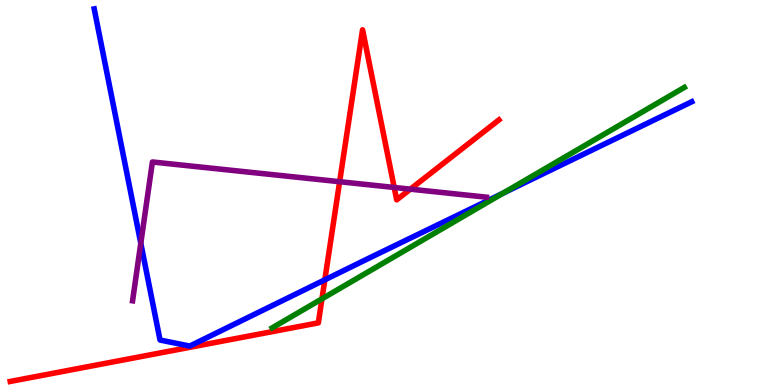[{'lines': ['blue', 'red'], 'intersections': [{'x': 4.19, 'y': 2.73}]}, {'lines': ['green', 'red'], 'intersections': [{'x': 4.15, 'y': 2.24}]}, {'lines': ['purple', 'red'], 'intersections': [{'x': 4.38, 'y': 5.28}, {'x': 5.09, 'y': 5.13}, {'x': 5.29, 'y': 5.09}]}, {'lines': ['blue', 'green'], 'intersections': [{'x': 6.49, 'y': 4.98}]}, {'lines': ['blue', 'purple'], 'intersections': [{'x': 1.82, 'y': 3.68}]}, {'lines': ['green', 'purple'], 'intersections': []}]